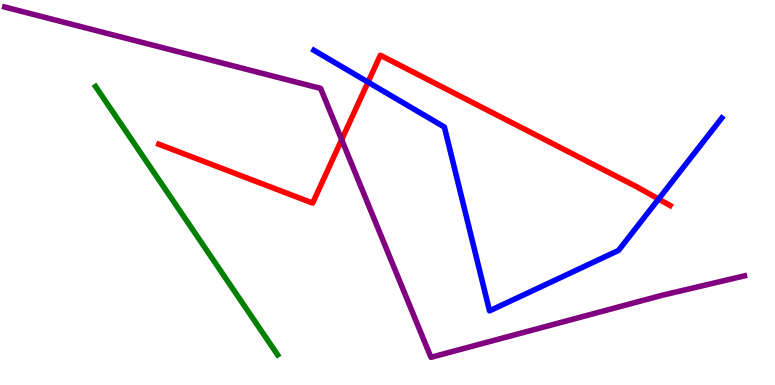[{'lines': ['blue', 'red'], 'intersections': [{'x': 4.75, 'y': 7.87}, {'x': 8.5, 'y': 4.83}]}, {'lines': ['green', 'red'], 'intersections': []}, {'lines': ['purple', 'red'], 'intersections': [{'x': 4.41, 'y': 6.37}]}, {'lines': ['blue', 'green'], 'intersections': []}, {'lines': ['blue', 'purple'], 'intersections': []}, {'lines': ['green', 'purple'], 'intersections': []}]